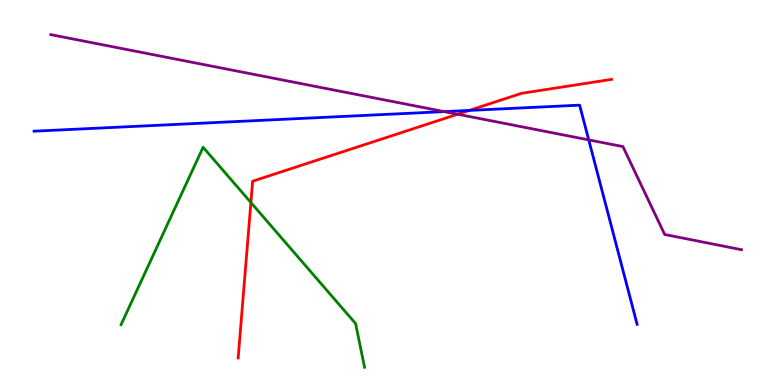[{'lines': ['blue', 'red'], 'intersections': [{'x': 6.06, 'y': 7.13}]}, {'lines': ['green', 'red'], 'intersections': [{'x': 3.24, 'y': 4.74}]}, {'lines': ['purple', 'red'], 'intersections': [{'x': 5.9, 'y': 7.03}]}, {'lines': ['blue', 'green'], 'intersections': []}, {'lines': ['blue', 'purple'], 'intersections': [{'x': 5.73, 'y': 7.1}, {'x': 7.6, 'y': 6.37}]}, {'lines': ['green', 'purple'], 'intersections': []}]